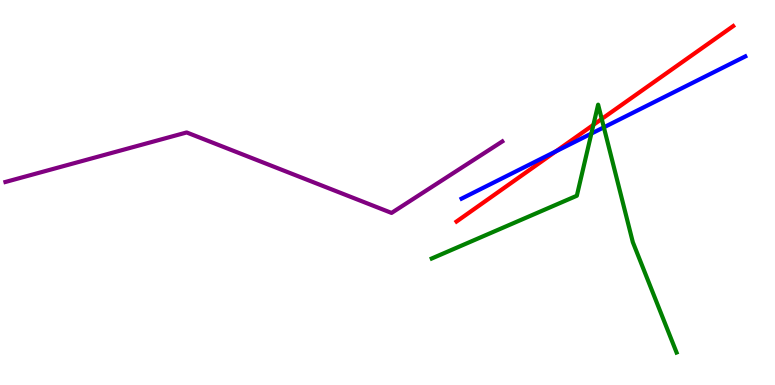[{'lines': ['blue', 'red'], 'intersections': [{'x': 7.17, 'y': 6.07}]}, {'lines': ['green', 'red'], 'intersections': [{'x': 7.66, 'y': 6.76}, {'x': 7.76, 'y': 6.91}]}, {'lines': ['purple', 'red'], 'intersections': []}, {'lines': ['blue', 'green'], 'intersections': [{'x': 7.63, 'y': 6.53}, {'x': 7.79, 'y': 6.69}]}, {'lines': ['blue', 'purple'], 'intersections': []}, {'lines': ['green', 'purple'], 'intersections': []}]